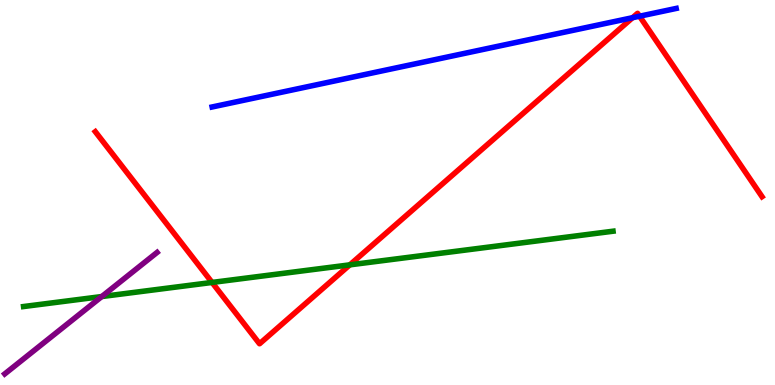[{'lines': ['blue', 'red'], 'intersections': [{'x': 8.16, 'y': 9.54}, {'x': 8.25, 'y': 9.58}]}, {'lines': ['green', 'red'], 'intersections': [{'x': 2.74, 'y': 2.66}, {'x': 4.51, 'y': 3.12}]}, {'lines': ['purple', 'red'], 'intersections': []}, {'lines': ['blue', 'green'], 'intersections': []}, {'lines': ['blue', 'purple'], 'intersections': []}, {'lines': ['green', 'purple'], 'intersections': [{'x': 1.31, 'y': 2.3}]}]